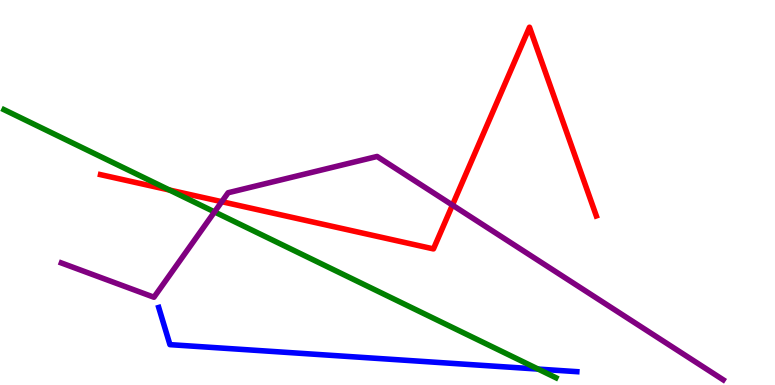[{'lines': ['blue', 'red'], 'intersections': []}, {'lines': ['green', 'red'], 'intersections': [{'x': 2.19, 'y': 5.06}]}, {'lines': ['purple', 'red'], 'intersections': [{'x': 2.86, 'y': 4.76}, {'x': 5.84, 'y': 4.67}]}, {'lines': ['blue', 'green'], 'intersections': [{'x': 6.94, 'y': 0.413}]}, {'lines': ['blue', 'purple'], 'intersections': []}, {'lines': ['green', 'purple'], 'intersections': [{'x': 2.77, 'y': 4.5}]}]